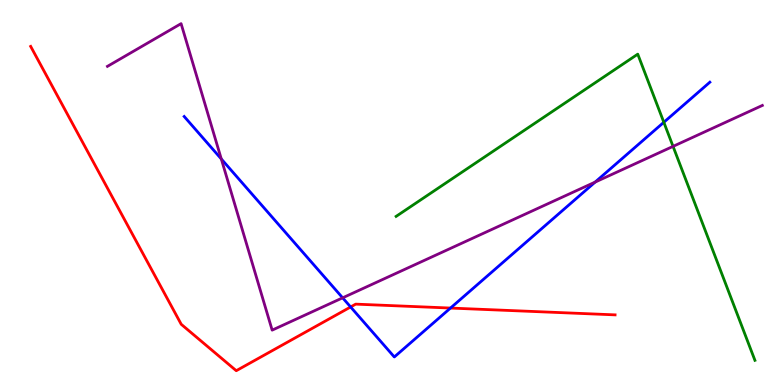[{'lines': ['blue', 'red'], 'intersections': [{'x': 4.52, 'y': 2.03}, {'x': 5.81, 'y': 2.0}]}, {'lines': ['green', 'red'], 'intersections': []}, {'lines': ['purple', 'red'], 'intersections': []}, {'lines': ['blue', 'green'], 'intersections': [{'x': 8.57, 'y': 6.82}]}, {'lines': ['blue', 'purple'], 'intersections': [{'x': 2.86, 'y': 5.87}, {'x': 4.42, 'y': 2.26}, {'x': 7.68, 'y': 5.27}]}, {'lines': ['green', 'purple'], 'intersections': [{'x': 8.68, 'y': 6.2}]}]